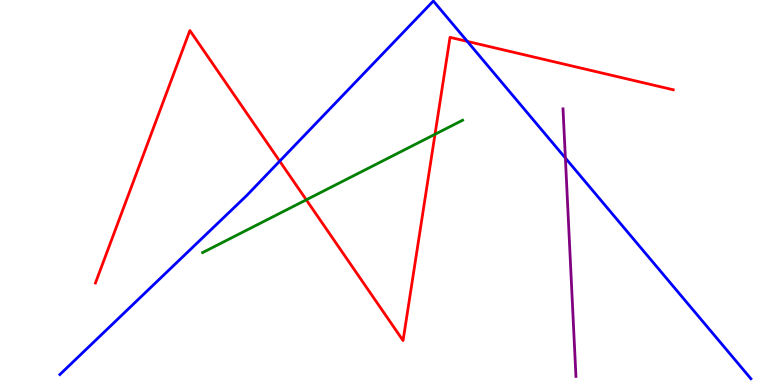[{'lines': ['blue', 'red'], 'intersections': [{'x': 3.61, 'y': 5.81}, {'x': 6.03, 'y': 8.92}]}, {'lines': ['green', 'red'], 'intersections': [{'x': 3.95, 'y': 4.81}, {'x': 5.61, 'y': 6.51}]}, {'lines': ['purple', 'red'], 'intersections': []}, {'lines': ['blue', 'green'], 'intersections': []}, {'lines': ['blue', 'purple'], 'intersections': [{'x': 7.3, 'y': 5.89}]}, {'lines': ['green', 'purple'], 'intersections': []}]